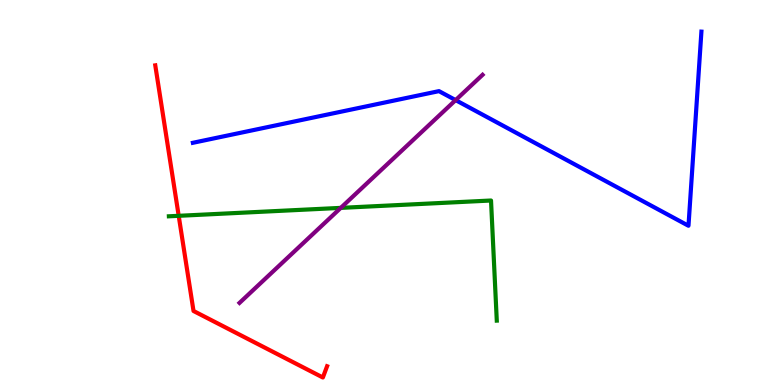[{'lines': ['blue', 'red'], 'intersections': []}, {'lines': ['green', 'red'], 'intersections': [{'x': 2.31, 'y': 4.39}]}, {'lines': ['purple', 'red'], 'intersections': []}, {'lines': ['blue', 'green'], 'intersections': []}, {'lines': ['blue', 'purple'], 'intersections': [{'x': 5.88, 'y': 7.4}]}, {'lines': ['green', 'purple'], 'intersections': [{'x': 4.4, 'y': 4.6}]}]